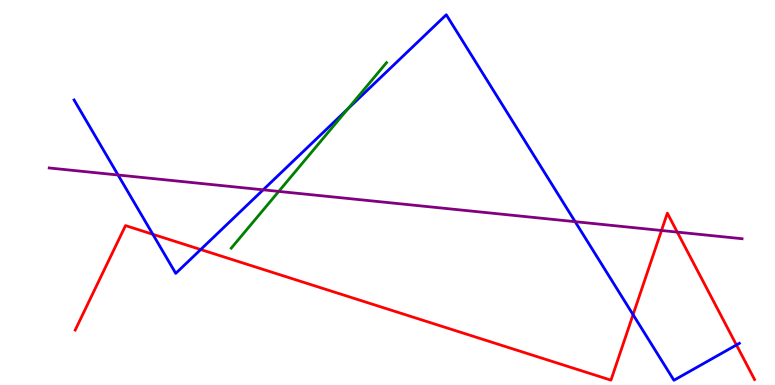[{'lines': ['blue', 'red'], 'intersections': [{'x': 1.97, 'y': 3.91}, {'x': 2.59, 'y': 3.52}, {'x': 8.17, 'y': 1.83}, {'x': 9.5, 'y': 1.04}]}, {'lines': ['green', 'red'], 'intersections': []}, {'lines': ['purple', 'red'], 'intersections': [{'x': 8.54, 'y': 4.01}, {'x': 8.74, 'y': 3.97}]}, {'lines': ['blue', 'green'], 'intersections': [{'x': 4.49, 'y': 7.17}]}, {'lines': ['blue', 'purple'], 'intersections': [{'x': 1.52, 'y': 5.45}, {'x': 3.4, 'y': 5.07}, {'x': 7.42, 'y': 4.24}]}, {'lines': ['green', 'purple'], 'intersections': [{'x': 3.6, 'y': 5.03}]}]